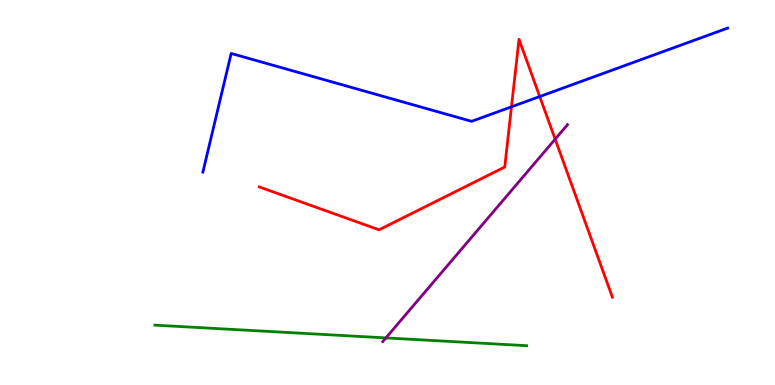[{'lines': ['blue', 'red'], 'intersections': [{'x': 6.6, 'y': 7.23}, {'x': 6.96, 'y': 7.49}]}, {'lines': ['green', 'red'], 'intersections': []}, {'lines': ['purple', 'red'], 'intersections': [{'x': 7.16, 'y': 6.39}]}, {'lines': ['blue', 'green'], 'intersections': []}, {'lines': ['blue', 'purple'], 'intersections': []}, {'lines': ['green', 'purple'], 'intersections': [{'x': 4.98, 'y': 1.22}]}]